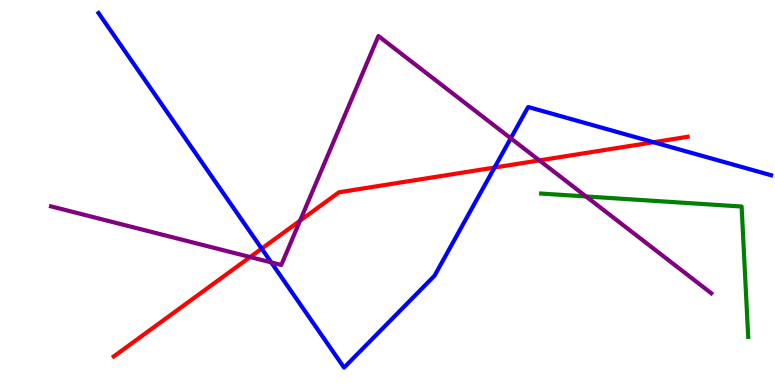[{'lines': ['blue', 'red'], 'intersections': [{'x': 3.38, 'y': 3.54}, {'x': 6.38, 'y': 5.65}, {'x': 8.43, 'y': 6.31}]}, {'lines': ['green', 'red'], 'intersections': []}, {'lines': ['purple', 'red'], 'intersections': [{'x': 3.23, 'y': 3.32}, {'x': 3.87, 'y': 4.27}, {'x': 6.96, 'y': 5.83}]}, {'lines': ['blue', 'green'], 'intersections': []}, {'lines': ['blue', 'purple'], 'intersections': [{'x': 3.5, 'y': 3.18}, {'x': 6.59, 'y': 6.41}]}, {'lines': ['green', 'purple'], 'intersections': [{'x': 7.56, 'y': 4.9}]}]